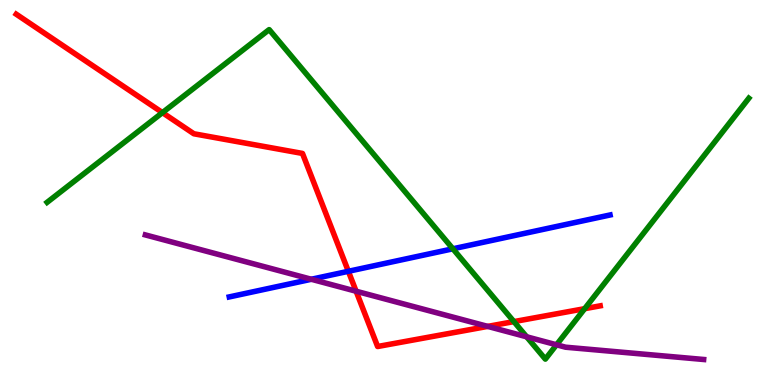[{'lines': ['blue', 'red'], 'intersections': [{'x': 4.49, 'y': 2.95}]}, {'lines': ['green', 'red'], 'intersections': [{'x': 2.1, 'y': 7.07}, {'x': 6.63, 'y': 1.65}, {'x': 7.54, 'y': 1.98}]}, {'lines': ['purple', 'red'], 'intersections': [{'x': 4.6, 'y': 2.44}, {'x': 6.29, 'y': 1.52}]}, {'lines': ['blue', 'green'], 'intersections': [{'x': 5.84, 'y': 3.54}]}, {'lines': ['blue', 'purple'], 'intersections': [{'x': 4.02, 'y': 2.75}]}, {'lines': ['green', 'purple'], 'intersections': [{'x': 6.8, 'y': 1.25}, {'x': 7.18, 'y': 1.04}]}]